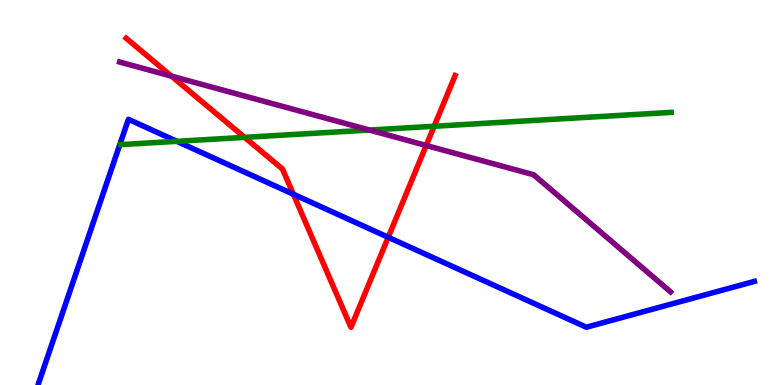[{'lines': ['blue', 'red'], 'intersections': [{'x': 3.79, 'y': 4.96}, {'x': 5.01, 'y': 3.84}]}, {'lines': ['green', 'red'], 'intersections': [{'x': 3.16, 'y': 6.43}, {'x': 5.6, 'y': 6.72}]}, {'lines': ['purple', 'red'], 'intersections': [{'x': 2.21, 'y': 8.02}, {'x': 5.5, 'y': 6.22}]}, {'lines': ['blue', 'green'], 'intersections': [{'x': 2.28, 'y': 6.33}]}, {'lines': ['blue', 'purple'], 'intersections': []}, {'lines': ['green', 'purple'], 'intersections': [{'x': 4.77, 'y': 6.62}]}]